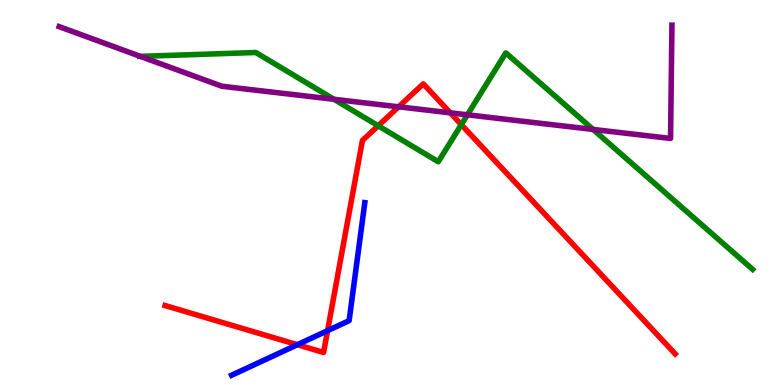[{'lines': ['blue', 'red'], 'intersections': [{'x': 3.84, 'y': 1.05}, {'x': 4.23, 'y': 1.41}]}, {'lines': ['green', 'red'], 'intersections': [{'x': 4.88, 'y': 6.73}, {'x': 5.95, 'y': 6.76}]}, {'lines': ['purple', 'red'], 'intersections': [{'x': 5.14, 'y': 7.23}, {'x': 5.81, 'y': 7.07}]}, {'lines': ['blue', 'green'], 'intersections': []}, {'lines': ['blue', 'purple'], 'intersections': []}, {'lines': ['green', 'purple'], 'intersections': [{'x': 1.81, 'y': 8.54}, {'x': 4.31, 'y': 7.42}, {'x': 6.03, 'y': 7.02}, {'x': 7.65, 'y': 6.64}]}]